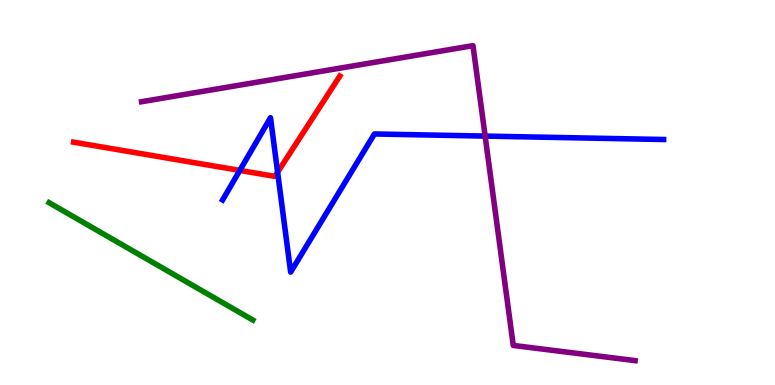[{'lines': ['blue', 'red'], 'intersections': [{'x': 3.09, 'y': 5.57}, {'x': 3.58, 'y': 5.53}]}, {'lines': ['green', 'red'], 'intersections': []}, {'lines': ['purple', 'red'], 'intersections': []}, {'lines': ['blue', 'green'], 'intersections': []}, {'lines': ['blue', 'purple'], 'intersections': [{'x': 6.26, 'y': 6.47}]}, {'lines': ['green', 'purple'], 'intersections': []}]